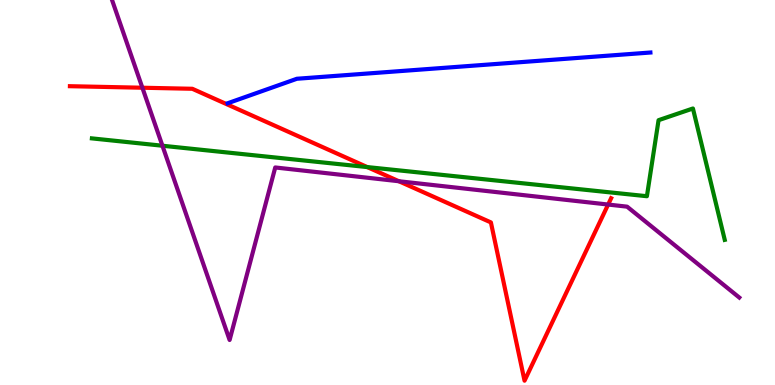[{'lines': ['blue', 'red'], 'intersections': []}, {'lines': ['green', 'red'], 'intersections': [{'x': 4.74, 'y': 5.66}]}, {'lines': ['purple', 'red'], 'intersections': [{'x': 1.84, 'y': 7.72}, {'x': 5.15, 'y': 5.29}, {'x': 7.85, 'y': 4.69}]}, {'lines': ['blue', 'green'], 'intersections': []}, {'lines': ['blue', 'purple'], 'intersections': []}, {'lines': ['green', 'purple'], 'intersections': [{'x': 2.1, 'y': 6.21}]}]